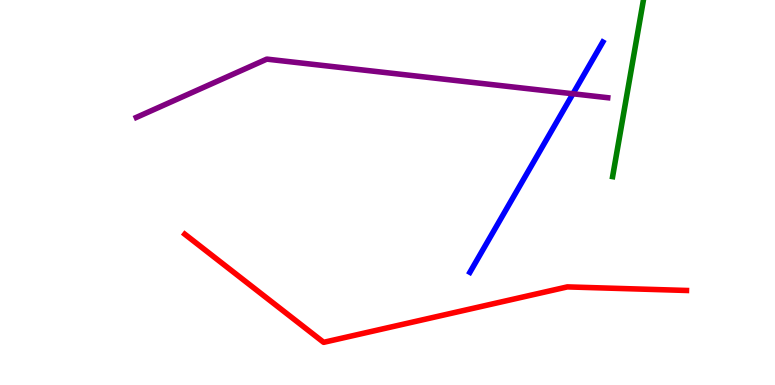[{'lines': ['blue', 'red'], 'intersections': []}, {'lines': ['green', 'red'], 'intersections': []}, {'lines': ['purple', 'red'], 'intersections': []}, {'lines': ['blue', 'green'], 'intersections': []}, {'lines': ['blue', 'purple'], 'intersections': [{'x': 7.39, 'y': 7.56}]}, {'lines': ['green', 'purple'], 'intersections': []}]